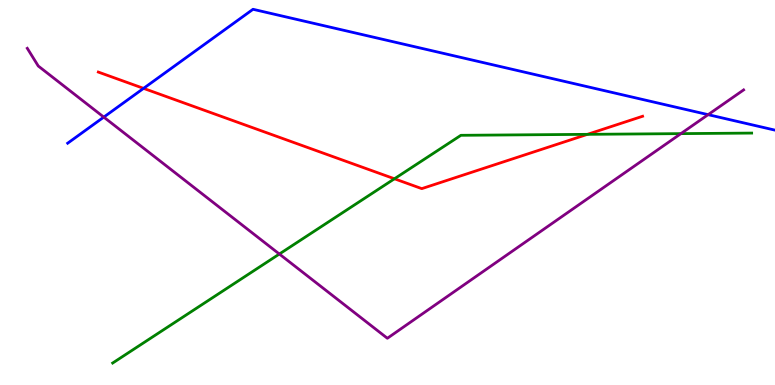[{'lines': ['blue', 'red'], 'intersections': [{'x': 1.85, 'y': 7.7}]}, {'lines': ['green', 'red'], 'intersections': [{'x': 5.09, 'y': 5.36}, {'x': 7.58, 'y': 6.51}]}, {'lines': ['purple', 'red'], 'intersections': []}, {'lines': ['blue', 'green'], 'intersections': []}, {'lines': ['blue', 'purple'], 'intersections': [{'x': 1.34, 'y': 6.96}, {'x': 9.14, 'y': 7.02}]}, {'lines': ['green', 'purple'], 'intersections': [{'x': 3.6, 'y': 3.4}, {'x': 8.79, 'y': 6.53}]}]